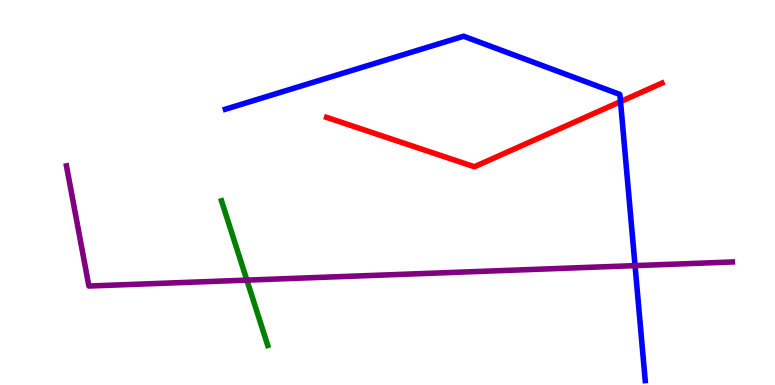[{'lines': ['blue', 'red'], 'intersections': [{'x': 8.01, 'y': 7.36}]}, {'lines': ['green', 'red'], 'intersections': []}, {'lines': ['purple', 'red'], 'intersections': []}, {'lines': ['blue', 'green'], 'intersections': []}, {'lines': ['blue', 'purple'], 'intersections': [{'x': 8.19, 'y': 3.1}]}, {'lines': ['green', 'purple'], 'intersections': [{'x': 3.19, 'y': 2.72}]}]